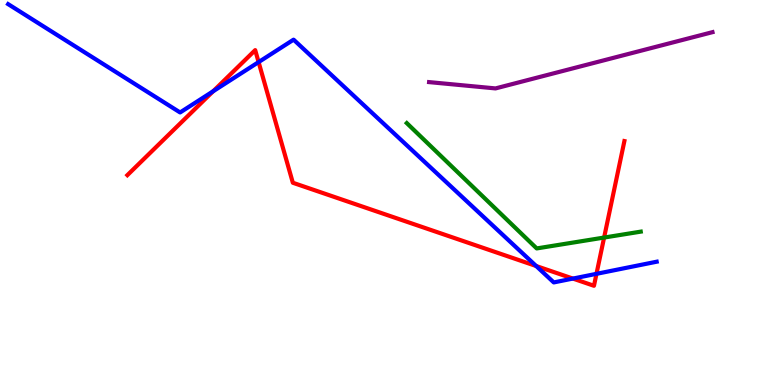[{'lines': ['blue', 'red'], 'intersections': [{'x': 2.75, 'y': 7.63}, {'x': 3.34, 'y': 8.39}, {'x': 6.92, 'y': 3.09}, {'x': 7.39, 'y': 2.76}, {'x': 7.7, 'y': 2.89}]}, {'lines': ['green', 'red'], 'intersections': [{'x': 7.79, 'y': 3.83}]}, {'lines': ['purple', 'red'], 'intersections': []}, {'lines': ['blue', 'green'], 'intersections': []}, {'lines': ['blue', 'purple'], 'intersections': []}, {'lines': ['green', 'purple'], 'intersections': []}]